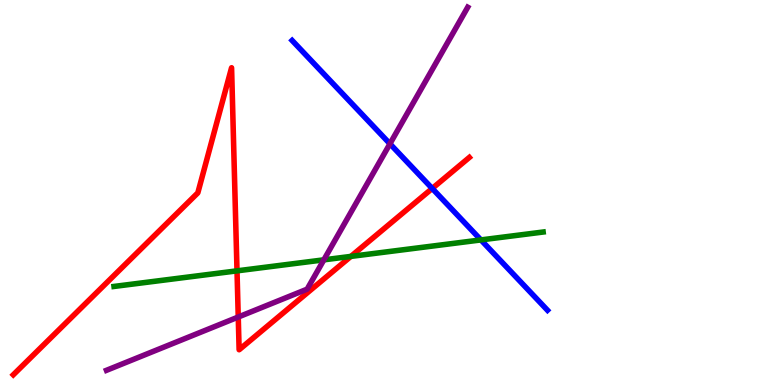[{'lines': ['blue', 'red'], 'intersections': [{'x': 5.58, 'y': 5.1}]}, {'lines': ['green', 'red'], 'intersections': [{'x': 3.06, 'y': 2.96}, {'x': 4.53, 'y': 3.34}]}, {'lines': ['purple', 'red'], 'intersections': [{'x': 3.07, 'y': 1.77}]}, {'lines': ['blue', 'green'], 'intersections': [{'x': 6.21, 'y': 3.77}]}, {'lines': ['blue', 'purple'], 'intersections': [{'x': 5.03, 'y': 6.26}]}, {'lines': ['green', 'purple'], 'intersections': [{'x': 4.18, 'y': 3.25}]}]